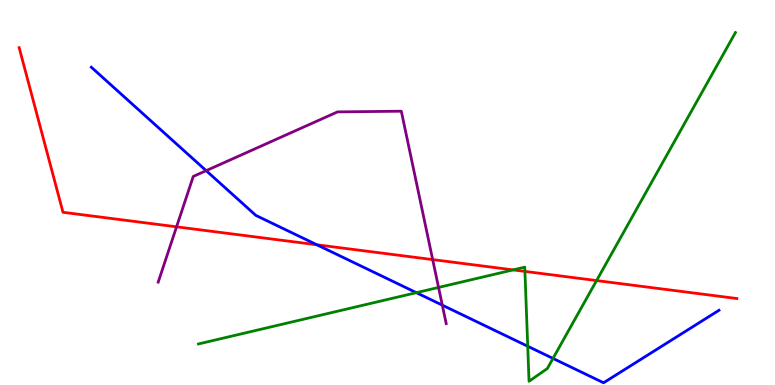[{'lines': ['blue', 'red'], 'intersections': [{'x': 4.09, 'y': 3.64}]}, {'lines': ['green', 'red'], 'intersections': [{'x': 6.62, 'y': 2.99}, {'x': 6.77, 'y': 2.95}, {'x': 7.7, 'y': 2.71}]}, {'lines': ['purple', 'red'], 'intersections': [{'x': 2.28, 'y': 4.11}, {'x': 5.58, 'y': 3.26}]}, {'lines': ['blue', 'green'], 'intersections': [{'x': 5.37, 'y': 2.4}, {'x': 6.81, 'y': 1.01}, {'x': 7.14, 'y': 0.69}]}, {'lines': ['blue', 'purple'], 'intersections': [{'x': 2.66, 'y': 5.57}, {'x': 5.71, 'y': 2.07}]}, {'lines': ['green', 'purple'], 'intersections': [{'x': 5.66, 'y': 2.53}]}]